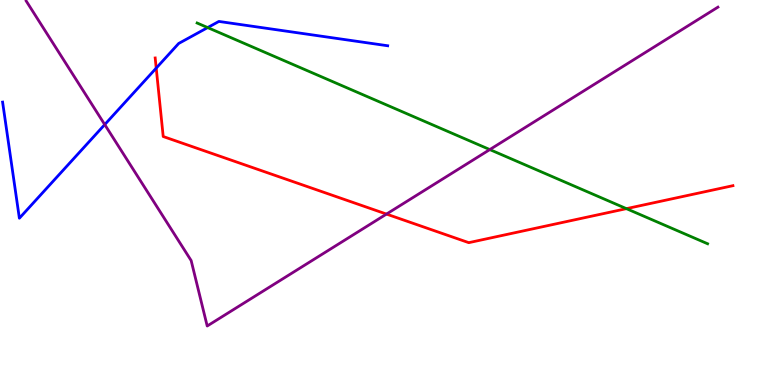[{'lines': ['blue', 'red'], 'intersections': [{'x': 2.02, 'y': 8.23}]}, {'lines': ['green', 'red'], 'intersections': [{'x': 8.08, 'y': 4.58}]}, {'lines': ['purple', 'red'], 'intersections': [{'x': 4.99, 'y': 4.44}]}, {'lines': ['blue', 'green'], 'intersections': [{'x': 2.68, 'y': 9.28}]}, {'lines': ['blue', 'purple'], 'intersections': [{'x': 1.35, 'y': 6.76}]}, {'lines': ['green', 'purple'], 'intersections': [{'x': 6.32, 'y': 6.11}]}]